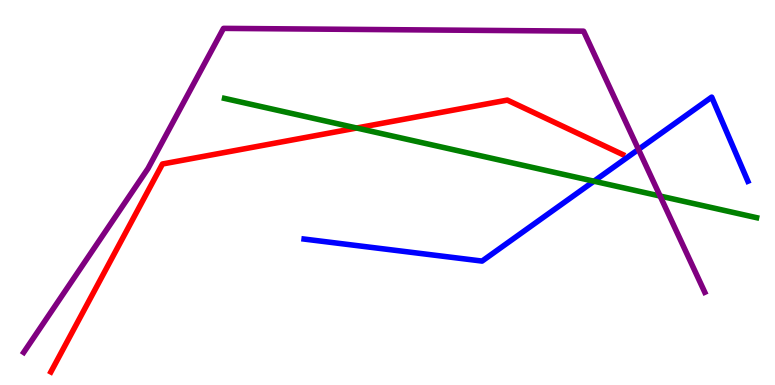[{'lines': ['blue', 'red'], 'intersections': []}, {'lines': ['green', 'red'], 'intersections': [{'x': 4.6, 'y': 6.67}]}, {'lines': ['purple', 'red'], 'intersections': []}, {'lines': ['blue', 'green'], 'intersections': [{'x': 7.66, 'y': 5.29}]}, {'lines': ['blue', 'purple'], 'intersections': [{'x': 8.24, 'y': 6.12}]}, {'lines': ['green', 'purple'], 'intersections': [{'x': 8.52, 'y': 4.91}]}]